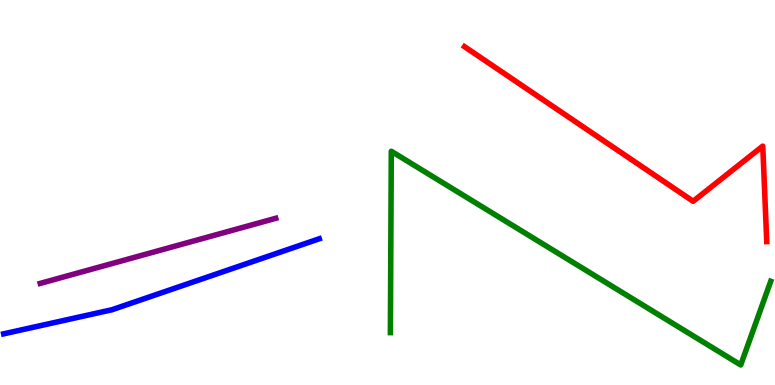[{'lines': ['blue', 'red'], 'intersections': []}, {'lines': ['green', 'red'], 'intersections': []}, {'lines': ['purple', 'red'], 'intersections': []}, {'lines': ['blue', 'green'], 'intersections': []}, {'lines': ['blue', 'purple'], 'intersections': []}, {'lines': ['green', 'purple'], 'intersections': []}]